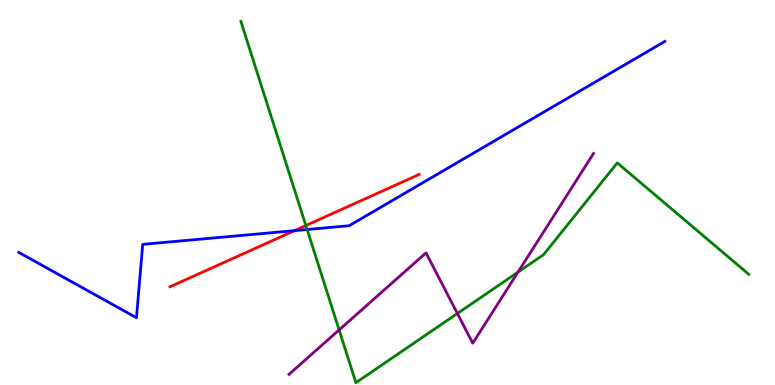[{'lines': ['blue', 'red'], 'intersections': [{'x': 3.8, 'y': 4.01}]}, {'lines': ['green', 'red'], 'intersections': [{'x': 3.95, 'y': 4.14}]}, {'lines': ['purple', 'red'], 'intersections': []}, {'lines': ['blue', 'green'], 'intersections': [{'x': 3.96, 'y': 4.04}]}, {'lines': ['blue', 'purple'], 'intersections': []}, {'lines': ['green', 'purple'], 'intersections': [{'x': 4.38, 'y': 1.43}, {'x': 5.9, 'y': 1.86}, {'x': 6.68, 'y': 2.93}]}]